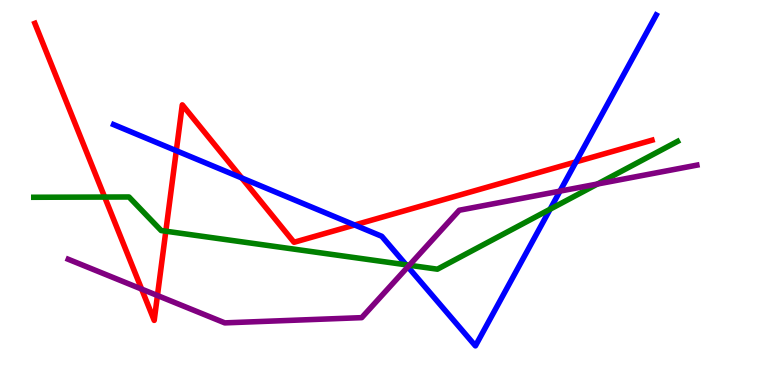[{'lines': ['blue', 'red'], 'intersections': [{'x': 2.27, 'y': 6.09}, {'x': 3.12, 'y': 5.38}, {'x': 4.58, 'y': 4.16}, {'x': 7.43, 'y': 5.8}]}, {'lines': ['green', 'red'], 'intersections': [{'x': 1.35, 'y': 4.88}, {'x': 2.14, 'y': 3.99}]}, {'lines': ['purple', 'red'], 'intersections': [{'x': 1.83, 'y': 2.49}, {'x': 2.03, 'y': 2.32}]}, {'lines': ['blue', 'green'], 'intersections': [{'x': 5.24, 'y': 3.12}, {'x': 7.1, 'y': 4.57}]}, {'lines': ['blue', 'purple'], 'intersections': [{'x': 5.26, 'y': 3.07}, {'x': 7.23, 'y': 5.04}]}, {'lines': ['green', 'purple'], 'intersections': [{'x': 5.28, 'y': 3.11}, {'x': 7.71, 'y': 5.22}]}]